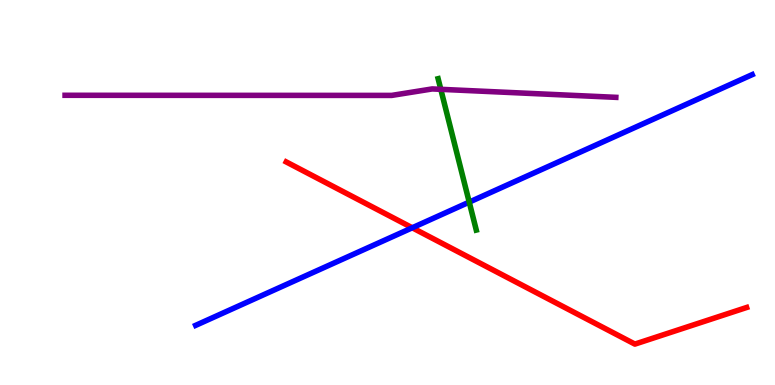[{'lines': ['blue', 'red'], 'intersections': [{'x': 5.32, 'y': 4.08}]}, {'lines': ['green', 'red'], 'intersections': []}, {'lines': ['purple', 'red'], 'intersections': []}, {'lines': ['blue', 'green'], 'intersections': [{'x': 6.05, 'y': 4.75}]}, {'lines': ['blue', 'purple'], 'intersections': []}, {'lines': ['green', 'purple'], 'intersections': [{'x': 5.69, 'y': 7.68}]}]